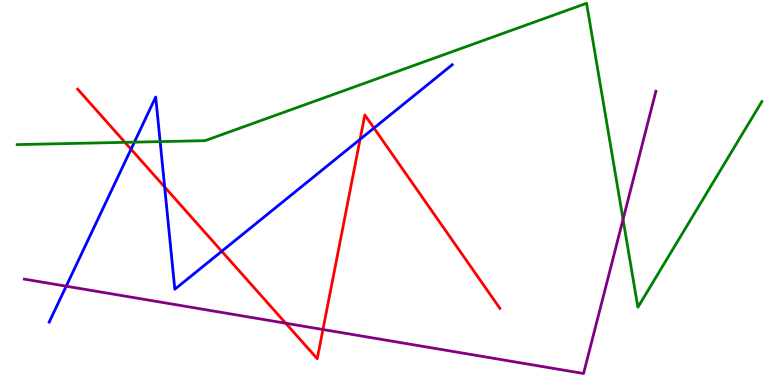[{'lines': ['blue', 'red'], 'intersections': [{'x': 1.69, 'y': 6.12}, {'x': 2.12, 'y': 5.14}, {'x': 2.86, 'y': 3.47}, {'x': 4.65, 'y': 6.38}, {'x': 4.83, 'y': 6.67}]}, {'lines': ['green', 'red'], 'intersections': [{'x': 1.61, 'y': 6.3}]}, {'lines': ['purple', 'red'], 'intersections': [{'x': 3.69, 'y': 1.6}, {'x': 4.17, 'y': 1.44}]}, {'lines': ['blue', 'green'], 'intersections': [{'x': 1.73, 'y': 6.31}, {'x': 2.07, 'y': 6.32}]}, {'lines': ['blue', 'purple'], 'intersections': [{'x': 0.854, 'y': 2.57}]}, {'lines': ['green', 'purple'], 'intersections': [{'x': 8.04, 'y': 4.3}]}]